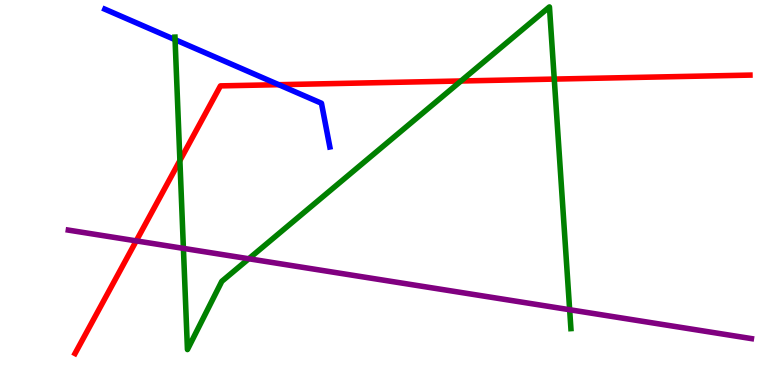[{'lines': ['blue', 'red'], 'intersections': [{'x': 3.6, 'y': 7.8}]}, {'lines': ['green', 'red'], 'intersections': [{'x': 2.32, 'y': 5.83}, {'x': 5.95, 'y': 7.9}, {'x': 7.15, 'y': 7.95}]}, {'lines': ['purple', 'red'], 'intersections': [{'x': 1.76, 'y': 3.74}]}, {'lines': ['blue', 'green'], 'intersections': [{'x': 2.26, 'y': 8.97}]}, {'lines': ['blue', 'purple'], 'intersections': []}, {'lines': ['green', 'purple'], 'intersections': [{'x': 2.37, 'y': 3.55}, {'x': 3.21, 'y': 3.28}, {'x': 7.35, 'y': 1.96}]}]